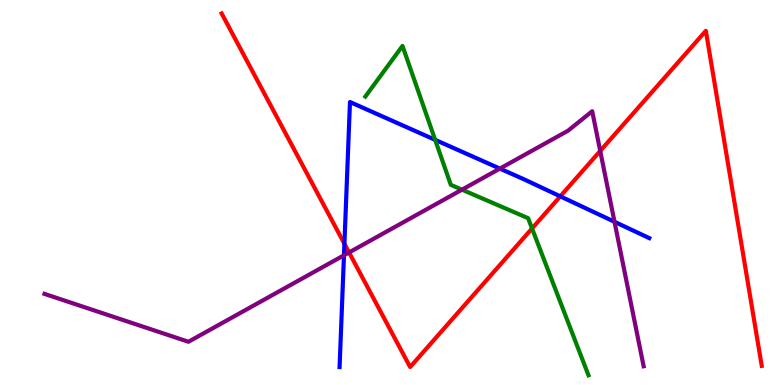[{'lines': ['blue', 'red'], 'intersections': [{'x': 4.44, 'y': 3.67}, {'x': 7.23, 'y': 4.9}]}, {'lines': ['green', 'red'], 'intersections': [{'x': 6.86, 'y': 4.07}]}, {'lines': ['purple', 'red'], 'intersections': [{'x': 4.5, 'y': 3.44}, {'x': 7.74, 'y': 6.08}]}, {'lines': ['blue', 'green'], 'intersections': [{'x': 5.62, 'y': 6.37}]}, {'lines': ['blue', 'purple'], 'intersections': [{'x': 4.44, 'y': 3.37}, {'x': 6.45, 'y': 5.62}, {'x': 7.93, 'y': 4.24}]}, {'lines': ['green', 'purple'], 'intersections': [{'x': 5.96, 'y': 5.07}]}]